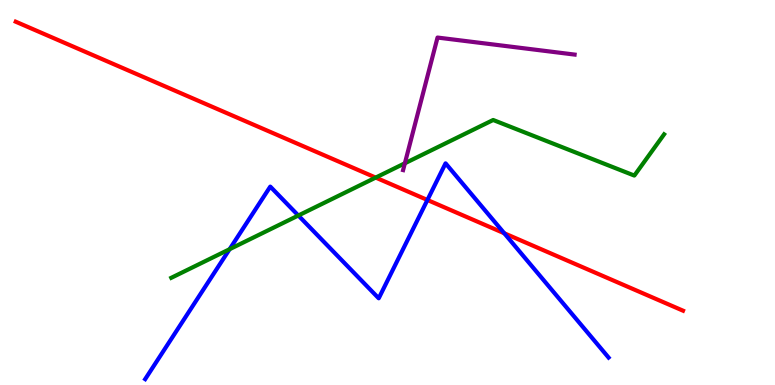[{'lines': ['blue', 'red'], 'intersections': [{'x': 5.52, 'y': 4.81}, {'x': 6.51, 'y': 3.94}]}, {'lines': ['green', 'red'], 'intersections': [{'x': 4.85, 'y': 5.39}]}, {'lines': ['purple', 'red'], 'intersections': []}, {'lines': ['blue', 'green'], 'intersections': [{'x': 2.96, 'y': 3.53}, {'x': 3.85, 'y': 4.4}]}, {'lines': ['blue', 'purple'], 'intersections': []}, {'lines': ['green', 'purple'], 'intersections': [{'x': 5.22, 'y': 5.76}]}]